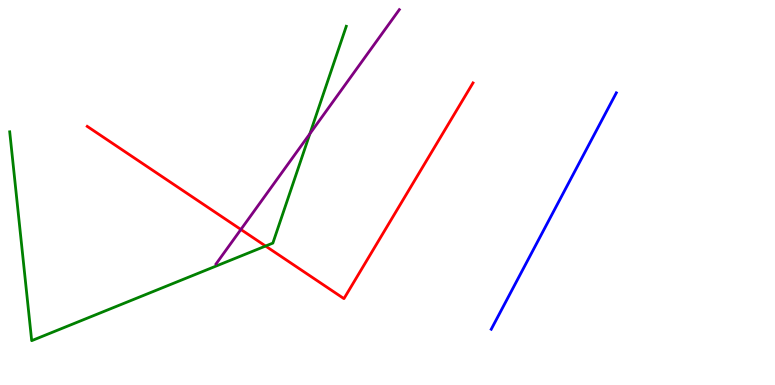[{'lines': ['blue', 'red'], 'intersections': []}, {'lines': ['green', 'red'], 'intersections': [{'x': 3.43, 'y': 3.61}]}, {'lines': ['purple', 'red'], 'intersections': [{'x': 3.11, 'y': 4.04}]}, {'lines': ['blue', 'green'], 'intersections': []}, {'lines': ['blue', 'purple'], 'intersections': []}, {'lines': ['green', 'purple'], 'intersections': [{'x': 4.0, 'y': 6.53}]}]